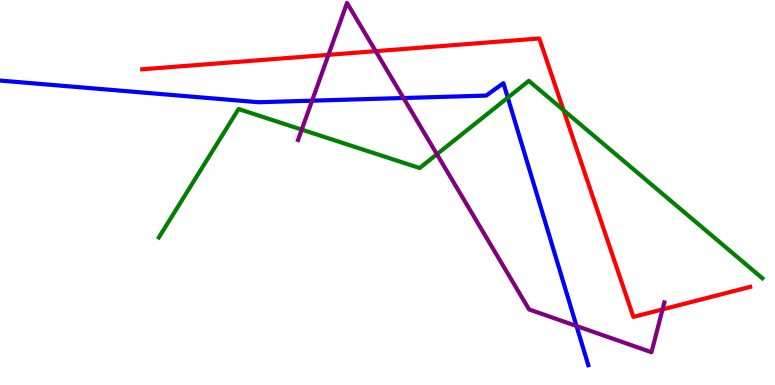[{'lines': ['blue', 'red'], 'intersections': []}, {'lines': ['green', 'red'], 'intersections': [{'x': 7.27, 'y': 7.14}]}, {'lines': ['purple', 'red'], 'intersections': [{'x': 4.24, 'y': 8.58}, {'x': 4.85, 'y': 8.67}, {'x': 8.55, 'y': 1.96}]}, {'lines': ['blue', 'green'], 'intersections': [{'x': 6.55, 'y': 7.46}]}, {'lines': ['blue', 'purple'], 'intersections': [{'x': 4.03, 'y': 7.39}, {'x': 5.21, 'y': 7.45}, {'x': 7.44, 'y': 1.53}]}, {'lines': ['green', 'purple'], 'intersections': [{'x': 3.89, 'y': 6.63}, {'x': 5.64, 'y': 5.99}]}]